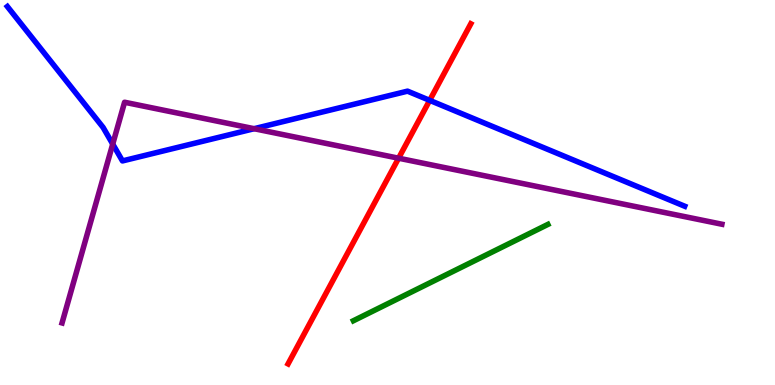[{'lines': ['blue', 'red'], 'intersections': [{'x': 5.54, 'y': 7.39}]}, {'lines': ['green', 'red'], 'intersections': []}, {'lines': ['purple', 'red'], 'intersections': [{'x': 5.14, 'y': 5.89}]}, {'lines': ['blue', 'green'], 'intersections': []}, {'lines': ['blue', 'purple'], 'intersections': [{'x': 1.45, 'y': 6.26}, {'x': 3.28, 'y': 6.66}]}, {'lines': ['green', 'purple'], 'intersections': []}]